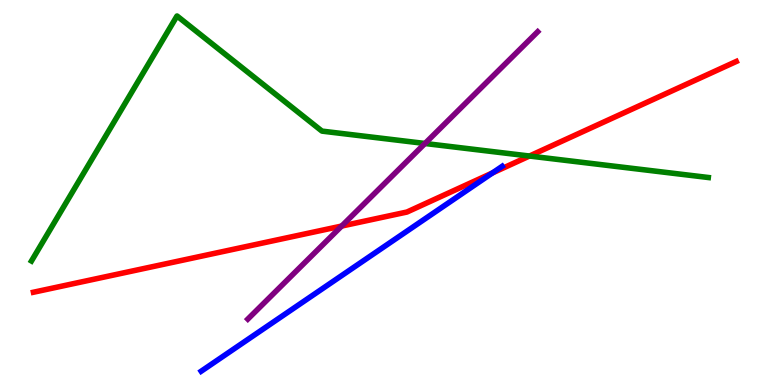[{'lines': ['blue', 'red'], 'intersections': [{'x': 6.35, 'y': 5.51}]}, {'lines': ['green', 'red'], 'intersections': [{'x': 6.83, 'y': 5.95}]}, {'lines': ['purple', 'red'], 'intersections': [{'x': 4.41, 'y': 4.13}]}, {'lines': ['blue', 'green'], 'intersections': []}, {'lines': ['blue', 'purple'], 'intersections': []}, {'lines': ['green', 'purple'], 'intersections': [{'x': 5.48, 'y': 6.27}]}]